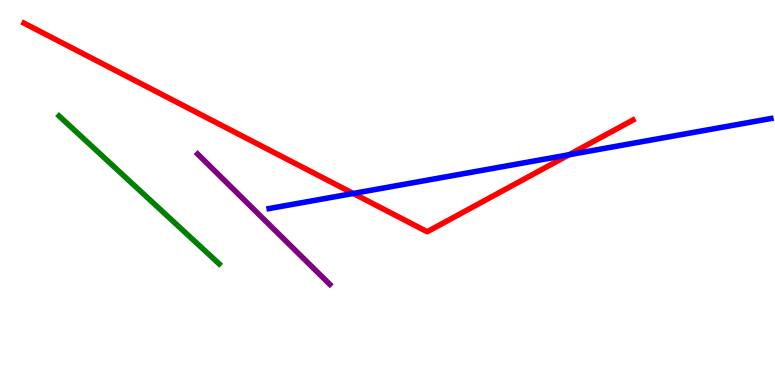[{'lines': ['blue', 'red'], 'intersections': [{'x': 4.56, 'y': 4.98}, {'x': 7.34, 'y': 5.98}]}, {'lines': ['green', 'red'], 'intersections': []}, {'lines': ['purple', 'red'], 'intersections': []}, {'lines': ['blue', 'green'], 'intersections': []}, {'lines': ['blue', 'purple'], 'intersections': []}, {'lines': ['green', 'purple'], 'intersections': []}]